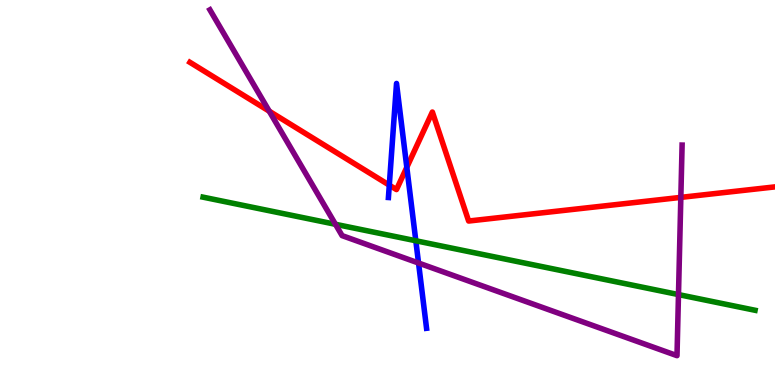[{'lines': ['blue', 'red'], 'intersections': [{'x': 5.02, 'y': 5.19}, {'x': 5.25, 'y': 5.65}]}, {'lines': ['green', 'red'], 'intersections': []}, {'lines': ['purple', 'red'], 'intersections': [{'x': 3.47, 'y': 7.11}, {'x': 8.78, 'y': 4.87}]}, {'lines': ['blue', 'green'], 'intersections': [{'x': 5.37, 'y': 3.75}]}, {'lines': ['blue', 'purple'], 'intersections': [{'x': 5.4, 'y': 3.17}]}, {'lines': ['green', 'purple'], 'intersections': [{'x': 4.33, 'y': 4.17}, {'x': 8.75, 'y': 2.35}]}]